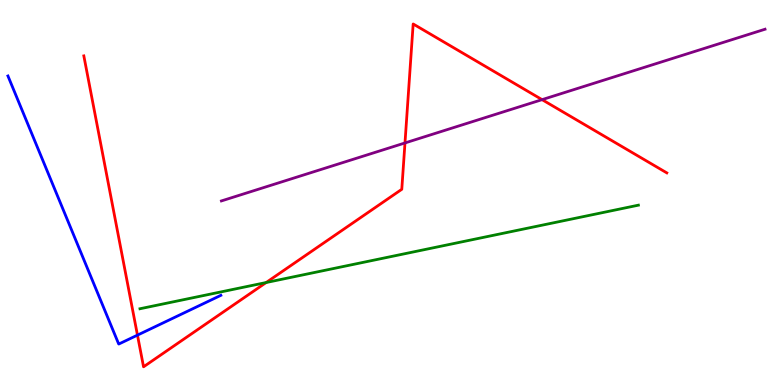[{'lines': ['blue', 'red'], 'intersections': [{'x': 1.77, 'y': 1.3}]}, {'lines': ['green', 'red'], 'intersections': [{'x': 3.43, 'y': 2.66}]}, {'lines': ['purple', 'red'], 'intersections': [{'x': 5.23, 'y': 6.29}, {'x': 6.99, 'y': 7.41}]}, {'lines': ['blue', 'green'], 'intersections': []}, {'lines': ['blue', 'purple'], 'intersections': []}, {'lines': ['green', 'purple'], 'intersections': []}]